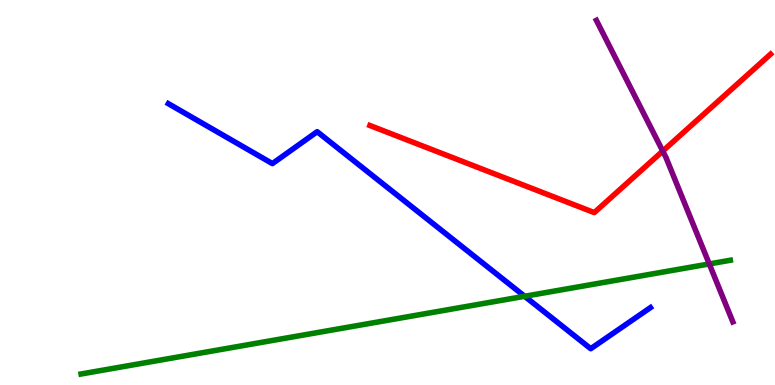[{'lines': ['blue', 'red'], 'intersections': []}, {'lines': ['green', 'red'], 'intersections': []}, {'lines': ['purple', 'red'], 'intersections': [{'x': 8.55, 'y': 6.08}]}, {'lines': ['blue', 'green'], 'intersections': [{'x': 6.77, 'y': 2.3}]}, {'lines': ['blue', 'purple'], 'intersections': []}, {'lines': ['green', 'purple'], 'intersections': [{'x': 9.15, 'y': 3.14}]}]